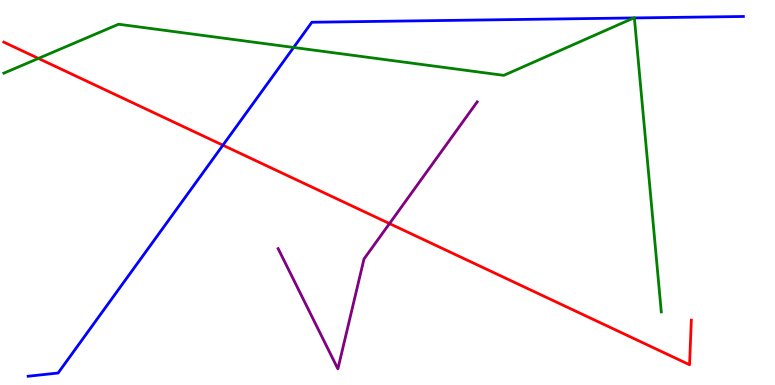[{'lines': ['blue', 'red'], 'intersections': [{'x': 2.88, 'y': 6.23}]}, {'lines': ['green', 'red'], 'intersections': [{'x': 0.496, 'y': 8.48}]}, {'lines': ['purple', 'red'], 'intersections': [{'x': 5.03, 'y': 4.19}]}, {'lines': ['blue', 'green'], 'intersections': [{'x': 3.79, 'y': 8.77}, {'x': 8.18, 'y': 9.53}, {'x': 8.19, 'y': 9.53}]}, {'lines': ['blue', 'purple'], 'intersections': []}, {'lines': ['green', 'purple'], 'intersections': []}]